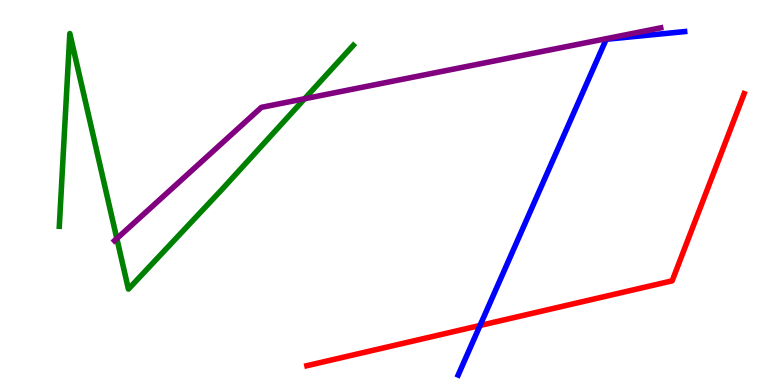[{'lines': ['blue', 'red'], 'intersections': [{'x': 6.19, 'y': 1.55}]}, {'lines': ['green', 'red'], 'intersections': []}, {'lines': ['purple', 'red'], 'intersections': []}, {'lines': ['blue', 'green'], 'intersections': []}, {'lines': ['blue', 'purple'], 'intersections': []}, {'lines': ['green', 'purple'], 'intersections': [{'x': 1.51, 'y': 3.8}, {'x': 3.93, 'y': 7.44}]}]